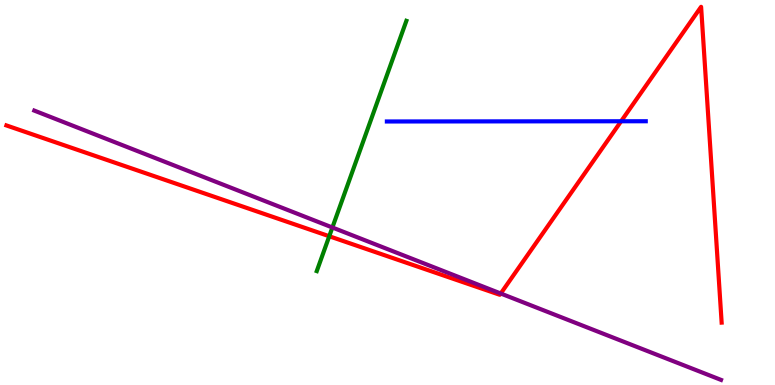[{'lines': ['blue', 'red'], 'intersections': [{'x': 8.01, 'y': 6.85}]}, {'lines': ['green', 'red'], 'intersections': [{'x': 4.25, 'y': 3.86}]}, {'lines': ['purple', 'red'], 'intersections': [{'x': 6.46, 'y': 2.38}]}, {'lines': ['blue', 'green'], 'intersections': []}, {'lines': ['blue', 'purple'], 'intersections': []}, {'lines': ['green', 'purple'], 'intersections': [{'x': 4.29, 'y': 4.09}]}]